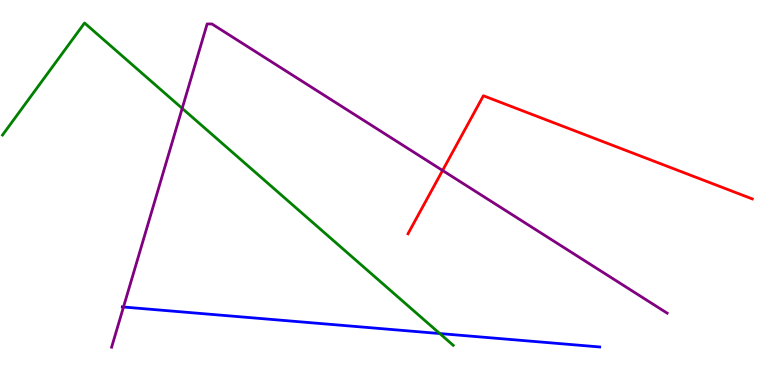[{'lines': ['blue', 'red'], 'intersections': []}, {'lines': ['green', 'red'], 'intersections': []}, {'lines': ['purple', 'red'], 'intersections': [{'x': 5.71, 'y': 5.57}]}, {'lines': ['blue', 'green'], 'intersections': [{'x': 5.67, 'y': 1.34}]}, {'lines': ['blue', 'purple'], 'intersections': [{'x': 1.59, 'y': 2.03}]}, {'lines': ['green', 'purple'], 'intersections': [{'x': 2.35, 'y': 7.19}]}]